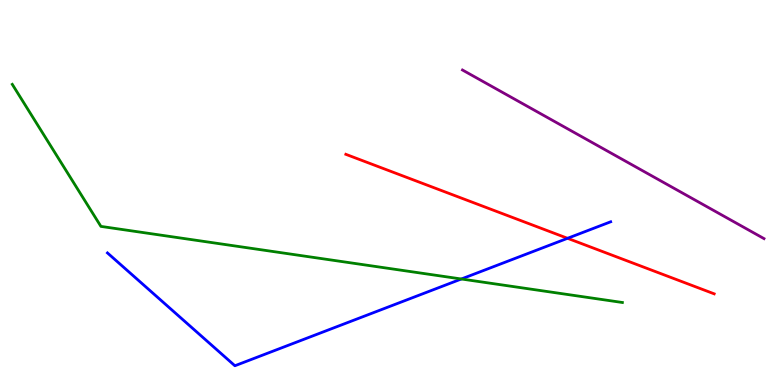[{'lines': ['blue', 'red'], 'intersections': [{'x': 7.32, 'y': 3.81}]}, {'lines': ['green', 'red'], 'intersections': []}, {'lines': ['purple', 'red'], 'intersections': []}, {'lines': ['blue', 'green'], 'intersections': [{'x': 5.95, 'y': 2.75}]}, {'lines': ['blue', 'purple'], 'intersections': []}, {'lines': ['green', 'purple'], 'intersections': []}]